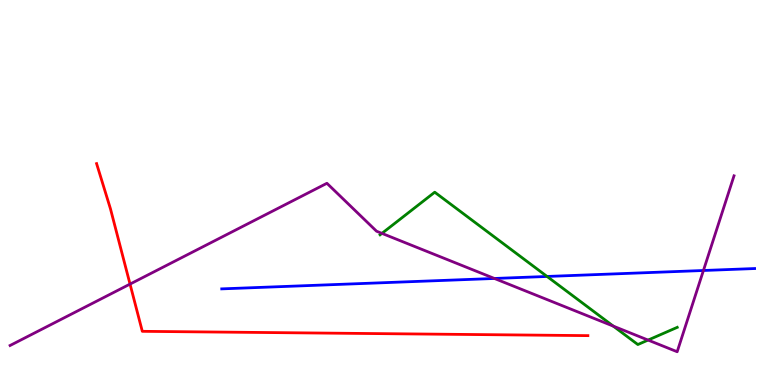[{'lines': ['blue', 'red'], 'intersections': []}, {'lines': ['green', 'red'], 'intersections': []}, {'lines': ['purple', 'red'], 'intersections': [{'x': 1.68, 'y': 2.62}]}, {'lines': ['blue', 'green'], 'intersections': [{'x': 7.06, 'y': 2.82}]}, {'lines': ['blue', 'purple'], 'intersections': [{'x': 6.38, 'y': 2.77}, {'x': 9.08, 'y': 2.97}]}, {'lines': ['green', 'purple'], 'intersections': [{'x': 4.93, 'y': 3.94}, {'x': 7.91, 'y': 1.53}, {'x': 8.36, 'y': 1.17}]}]